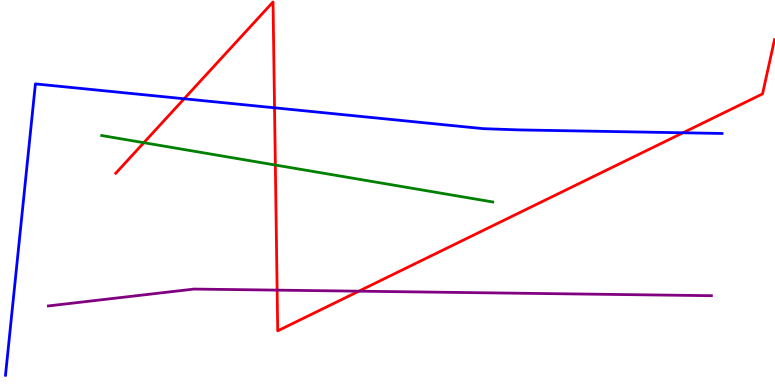[{'lines': ['blue', 'red'], 'intersections': [{'x': 2.38, 'y': 7.43}, {'x': 3.54, 'y': 7.2}, {'x': 8.81, 'y': 6.55}]}, {'lines': ['green', 'red'], 'intersections': [{'x': 1.86, 'y': 6.29}, {'x': 3.55, 'y': 5.71}]}, {'lines': ['purple', 'red'], 'intersections': [{'x': 3.58, 'y': 2.46}, {'x': 4.63, 'y': 2.44}]}, {'lines': ['blue', 'green'], 'intersections': []}, {'lines': ['blue', 'purple'], 'intersections': []}, {'lines': ['green', 'purple'], 'intersections': []}]